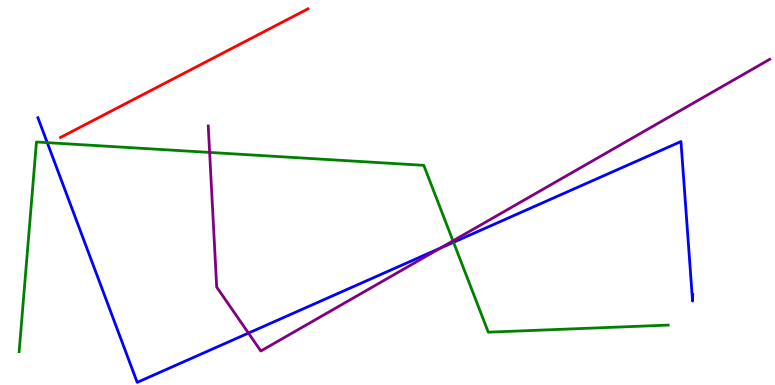[{'lines': ['blue', 'red'], 'intersections': []}, {'lines': ['green', 'red'], 'intersections': []}, {'lines': ['purple', 'red'], 'intersections': []}, {'lines': ['blue', 'green'], 'intersections': [{'x': 0.61, 'y': 6.3}, {'x': 5.85, 'y': 3.71}]}, {'lines': ['blue', 'purple'], 'intersections': [{'x': 3.21, 'y': 1.35}, {'x': 5.68, 'y': 3.56}]}, {'lines': ['green', 'purple'], 'intersections': [{'x': 2.7, 'y': 6.04}, {'x': 5.84, 'y': 3.74}]}]